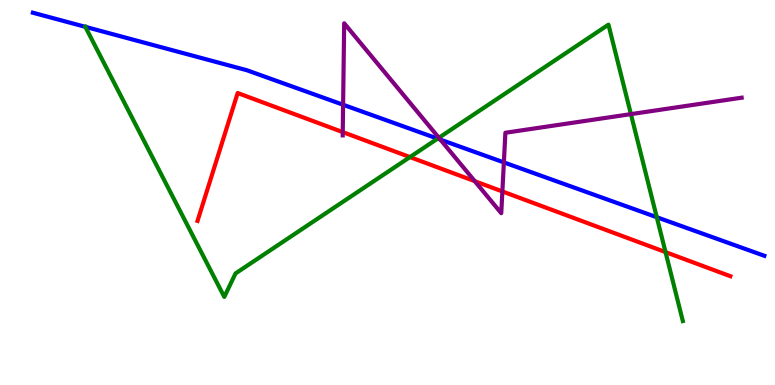[{'lines': ['blue', 'red'], 'intersections': []}, {'lines': ['green', 'red'], 'intersections': [{'x': 5.29, 'y': 5.92}, {'x': 8.59, 'y': 3.45}]}, {'lines': ['purple', 'red'], 'intersections': [{'x': 4.42, 'y': 6.57}, {'x': 6.13, 'y': 5.29}, {'x': 6.48, 'y': 5.03}]}, {'lines': ['blue', 'green'], 'intersections': [{'x': 1.1, 'y': 9.3}, {'x': 5.65, 'y': 6.4}, {'x': 8.47, 'y': 4.36}]}, {'lines': ['blue', 'purple'], 'intersections': [{'x': 4.43, 'y': 7.28}, {'x': 5.68, 'y': 6.37}, {'x': 6.5, 'y': 5.78}]}, {'lines': ['green', 'purple'], 'intersections': [{'x': 5.66, 'y': 6.42}, {'x': 8.14, 'y': 7.04}]}]